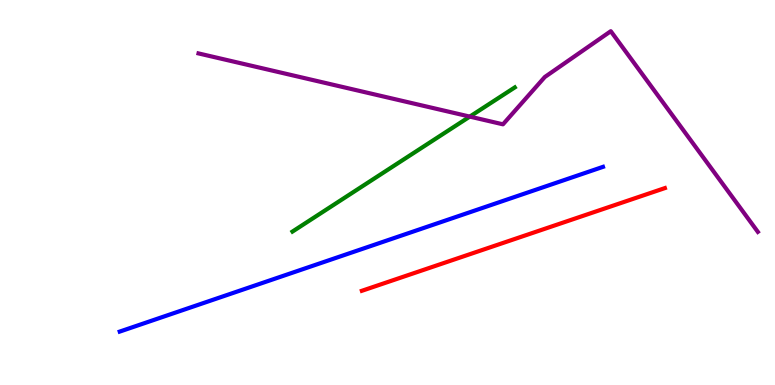[{'lines': ['blue', 'red'], 'intersections': []}, {'lines': ['green', 'red'], 'intersections': []}, {'lines': ['purple', 'red'], 'intersections': []}, {'lines': ['blue', 'green'], 'intersections': []}, {'lines': ['blue', 'purple'], 'intersections': []}, {'lines': ['green', 'purple'], 'intersections': [{'x': 6.06, 'y': 6.97}]}]